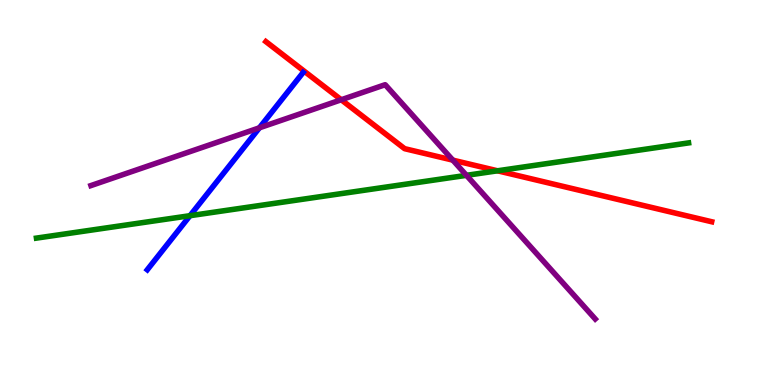[{'lines': ['blue', 'red'], 'intersections': []}, {'lines': ['green', 'red'], 'intersections': [{'x': 6.42, 'y': 5.56}]}, {'lines': ['purple', 'red'], 'intersections': [{'x': 4.4, 'y': 7.41}, {'x': 5.84, 'y': 5.84}]}, {'lines': ['blue', 'green'], 'intersections': [{'x': 2.45, 'y': 4.4}]}, {'lines': ['blue', 'purple'], 'intersections': [{'x': 3.35, 'y': 6.68}]}, {'lines': ['green', 'purple'], 'intersections': [{'x': 6.02, 'y': 5.45}]}]